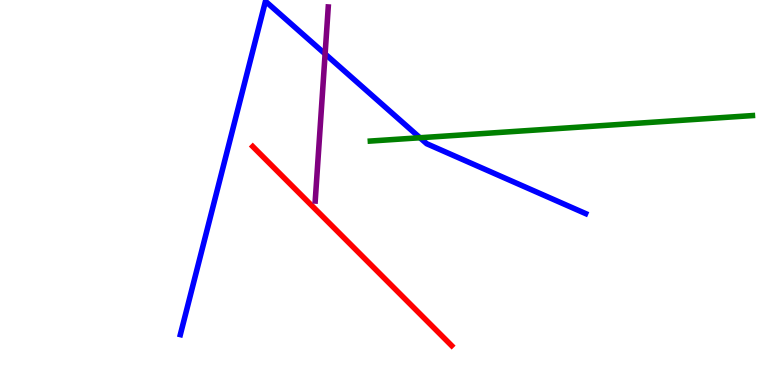[{'lines': ['blue', 'red'], 'intersections': []}, {'lines': ['green', 'red'], 'intersections': []}, {'lines': ['purple', 'red'], 'intersections': []}, {'lines': ['blue', 'green'], 'intersections': [{'x': 5.42, 'y': 6.42}]}, {'lines': ['blue', 'purple'], 'intersections': [{'x': 4.19, 'y': 8.6}]}, {'lines': ['green', 'purple'], 'intersections': []}]